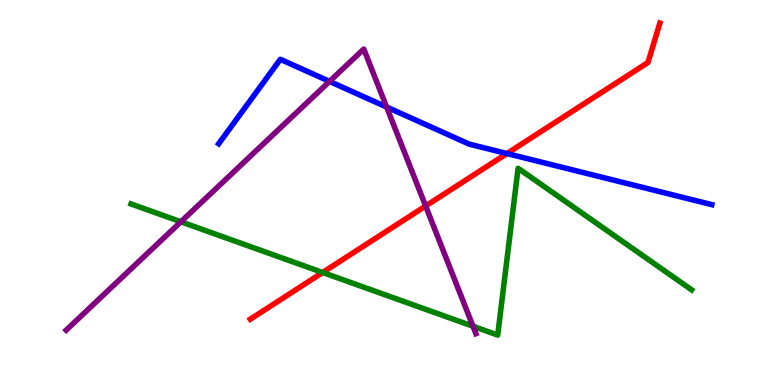[{'lines': ['blue', 'red'], 'intersections': [{'x': 6.54, 'y': 6.01}]}, {'lines': ['green', 'red'], 'intersections': [{'x': 4.16, 'y': 2.92}]}, {'lines': ['purple', 'red'], 'intersections': [{'x': 5.49, 'y': 4.65}]}, {'lines': ['blue', 'green'], 'intersections': []}, {'lines': ['blue', 'purple'], 'intersections': [{'x': 4.25, 'y': 7.89}, {'x': 4.99, 'y': 7.22}]}, {'lines': ['green', 'purple'], 'intersections': [{'x': 2.33, 'y': 4.24}, {'x': 6.1, 'y': 1.53}]}]